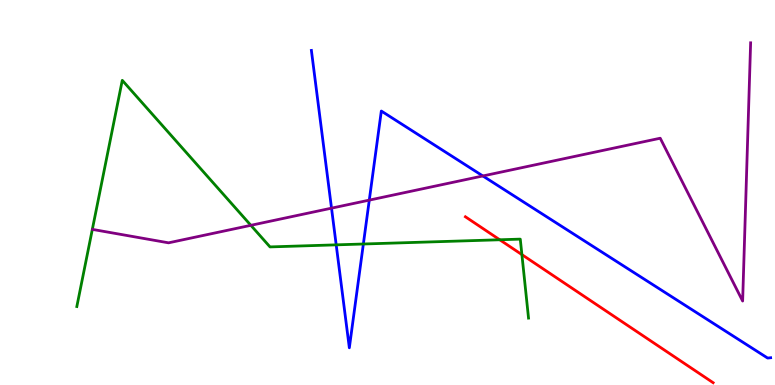[{'lines': ['blue', 'red'], 'intersections': []}, {'lines': ['green', 'red'], 'intersections': [{'x': 6.45, 'y': 3.77}, {'x': 6.73, 'y': 3.39}]}, {'lines': ['purple', 'red'], 'intersections': []}, {'lines': ['blue', 'green'], 'intersections': [{'x': 4.34, 'y': 3.64}, {'x': 4.69, 'y': 3.66}]}, {'lines': ['blue', 'purple'], 'intersections': [{'x': 4.28, 'y': 4.59}, {'x': 4.77, 'y': 4.8}, {'x': 6.23, 'y': 5.43}]}, {'lines': ['green', 'purple'], 'intersections': [{'x': 3.24, 'y': 4.15}]}]